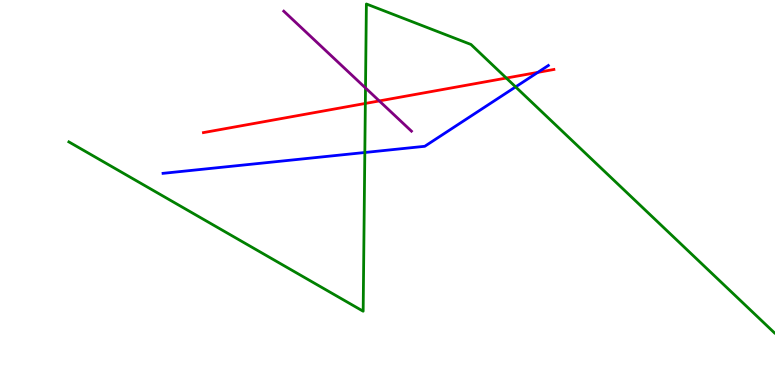[{'lines': ['blue', 'red'], 'intersections': [{'x': 6.94, 'y': 8.12}]}, {'lines': ['green', 'red'], 'intersections': [{'x': 4.71, 'y': 7.31}, {'x': 6.53, 'y': 7.97}]}, {'lines': ['purple', 'red'], 'intersections': [{'x': 4.89, 'y': 7.38}]}, {'lines': ['blue', 'green'], 'intersections': [{'x': 4.71, 'y': 6.04}, {'x': 6.65, 'y': 7.74}]}, {'lines': ['blue', 'purple'], 'intersections': []}, {'lines': ['green', 'purple'], 'intersections': [{'x': 4.72, 'y': 7.71}]}]